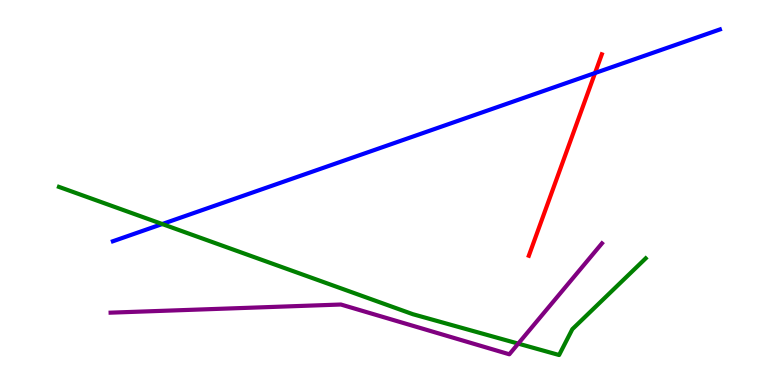[{'lines': ['blue', 'red'], 'intersections': [{'x': 7.68, 'y': 8.1}]}, {'lines': ['green', 'red'], 'intersections': []}, {'lines': ['purple', 'red'], 'intersections': []}, {'lines': ['blue', 'green'], 'intersections': [{'x': 2.09, 'y': 4.18}]}, {'lines': ['blue', 'purple'], 'intersections': []}, {'lines': ['green', 'purple'], 'intersections': [{'x': 6.69, 'y': 1.07}]}]